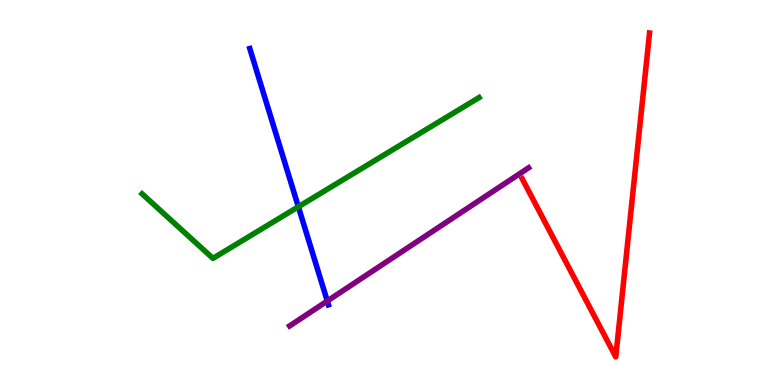[{'lines': ['blue', 'red'], 'intersections': []}, {'lines': ['green', 'red'], 'intersections': []}, {'lines': ['purple', 'red'], 'intersections': []}, {'lines': ['blue', 'green'], 'intersections': [{'x': 3.85, 'y': 4.63}]}, {'lines': ['blue', 'purple'], 'intersections': [{'x': 4.22, 'y': 2.18}]}, {'lines': ['green', 'purple'], 'intersections': []}]